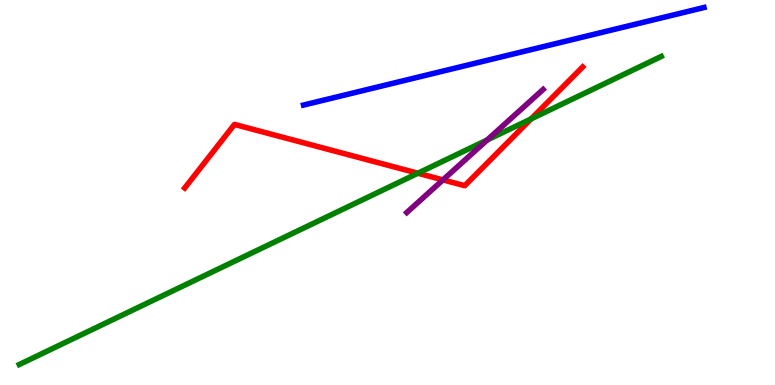[{'lines': ['blue', 'red'], 'intersections': []}, {'lines': ['green', 'red'], 'intersections': [{'x': 5.39, 'y': 5.5}, {'x': 6.85, 'y': 6.91}]}, {'lines': ['purple', 'red'], 'intersections': [{'x': 5.72, 'y': 5.33}]}, {'lines': ['blue', 'green'], 'intersections': []}, {'lines': ['blue', 'purple'], 'intersections': []}, {'lines': ['green', 'purple'], 'intersections': [{'x': 6.29, 'y': 6.36}]}]